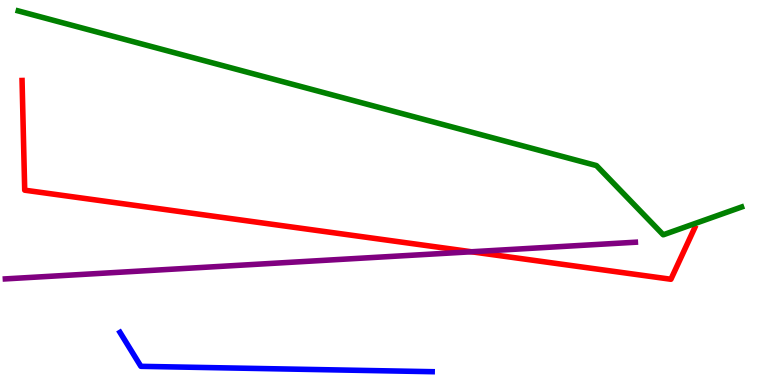[{'lines': ['blue', 'red'], 'intersections': []}, {'lines': ['green', 'red'], 'intersections': []}, {'lines': ['purple', 'red'], 'intersections': [{'x': 6.08, 'y': 3.46}]}, {'lines': ['blue', 'green'], 'intersections': []}, {'lines': ['blue', 'purple'], 'intersections': []}, {'lines': ['green', 'purple'], 'intersections': []}]